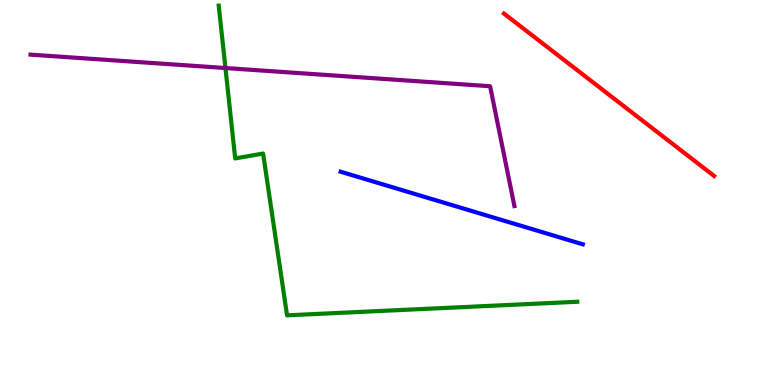[{'lines': ['blue', 'red'], 'intersections': []}, {'lines': ['green', 'red'], 'intersections': []}, {'lines': ['purple', 'red'], 'intersections': []}, {'lines': ['blue', 'green'], 'intersections': []}, {'lines': ['blue', 'purple'], 'intersections': []}, {'lines': ['green', 'purple'], 'intersections': [{'x': 2.91, 'y': 8.23}]}]